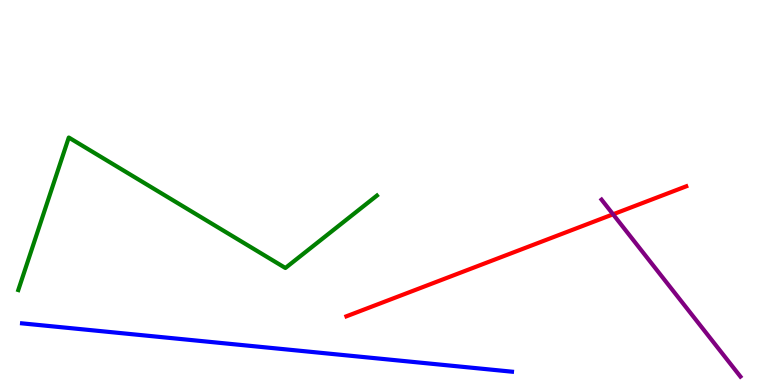[{'lines': ['blue', 'red'], 'intersections': []}, {'lines': ['green', 'red'], 'intersections': []}, {'lines': ['purple', 'red'], 'intersections': [{'x': 7.91, 'y': 4.43}]}, {'lines': ['blue', 'green'], 'intersections': []}, {'lines': ['blue', 'purple'], 'intersections': []}, {'lines': ['green', 'purple'], 'intersections': []}]